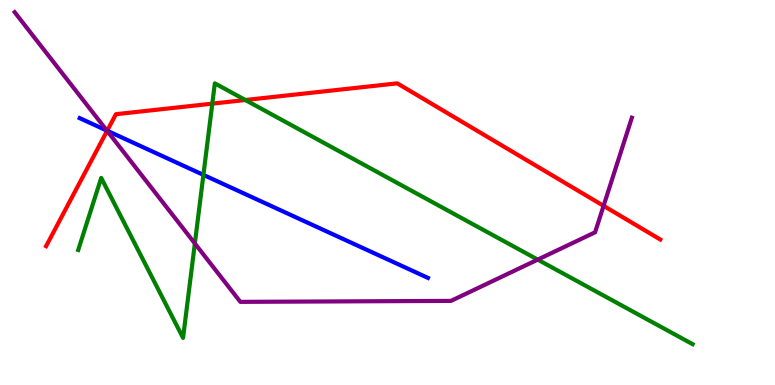[{'lines': ['blue', 'red'], 'intersections': [{'x': 1.38, 'y': 6.6}]}, {'lines': ['green', 'red'], 'intersections': [{'x': 2.74, 'y': 7.31}, {'x': 3.17, 'y': 7.4}]}, {'lines': ['purple', 'red'], 'intersections': [{'x': 1.38, 'y': 6.6}, {'x': 7.79, 'y': 4.65}]}, {'lines': ['blue', 'green'], 'intersections': [{'x': 2.62, 'y': 5.46}]}, {'lines': ['blue', 'purple'], 'intersections': [{'x': 1.38, 'y': 6.61}]}, {'lines': ['green', 'purple'], 'intersections': [{'x': 2.51, 'y': 3.68}, {'x': 6.94, 'y': 3.26}]}]